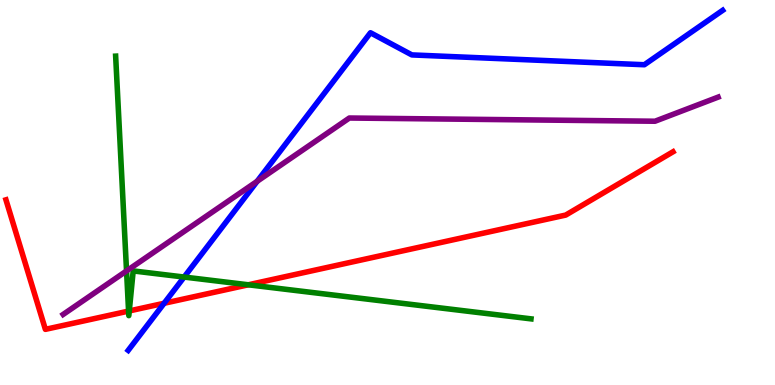[{'lines': ['blue', 'red'], 'intersections': [{'x': 2.12, 'y': 2.12}]}, {'lines': ['green', 'red'], 'intersections': [{'x': 1.66, 'y': 1.92}, {'x': 1.67, 'y': 1.92}, {'x': 3.2, 'y': 2.6}]}, {'lines': ['purple', 'red'], 'intersections': []}, {'lines': ['blue', 'green'], 'intersections': [{'x': 2.38, 'y': 2.8}]}, {'lines': ['blue', 'purple'], 'intersections': [{'x': 3.32, 'y': 5.29}]}, {'lines': ['green', 'purple'], 'intersections': [{'x': 1.63, 'y': 2.96}]}]